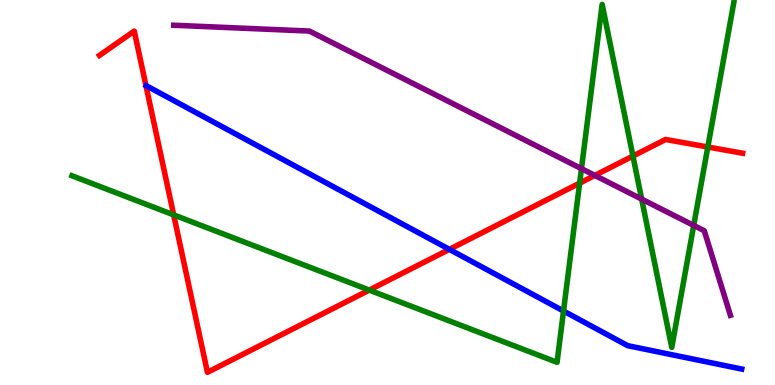[{'lines': ['blue', 'red'], 'intersections': [{'x': 5.8, 'y': 3.52}]}, {'lines': ['green', 'red'], 'intersections': [{'x': 2.24, 'y': 4.42}, {'x': 4.76, 'y': 2.47}, {'x': 7.48, 'y': 5.24}, {'x': 8.17, 'y': 5.95}, {'x': 9.13, 'y': 6.18}]}, {'lines': ['purple', 'red'], 'intersections': [{'x': 7.68, 'y': 5.44}]}, {'lines': ['blue', 'green'], 'intersections': [{'x': 7.27, 'y': 1.92}]}, {'lines': ['blue', 'purple'], 'intersections': []}, {'lines': ['green', 'purple'], 'intersections': [{'x': 7.5, 'y': 5.62}, {'x': 8.28, 'y': 4.83}, {'x': 8.95, 'y': 4.14}]}]